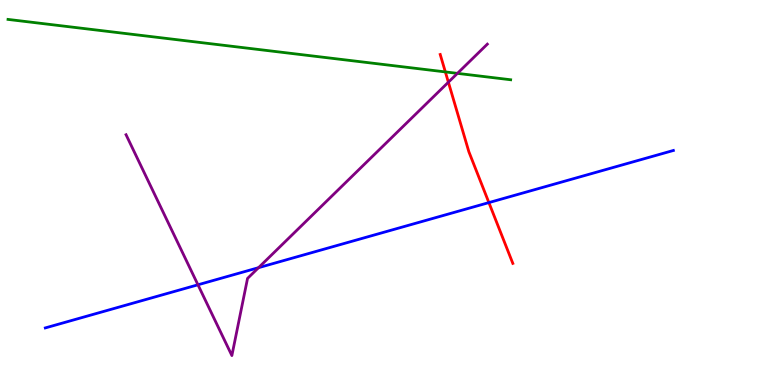[{'lines': ['blue', 'red'], 'intersections': [{'x': 6.31, 'y': 4.74}]}, {'lines': ['green', 'red'], 'intersections': [{'x': 5.75, 'y': 8.13}]}, {'lines': ['purple', 'red'], 'intersections': [{'x': 5.79, 'y': 7.86}]}, {'lines': ['blue', 'green'], 'intersections': []}, {'lines': ['blue', 'purple'], 'intersections': [{'x': 2.55, 'y': 2.6}, {'x': 3.34, 'y': 3.05}]}, {'lines': ['green', 'purple'], 'intersections': [{'x': 5.9, 'y': 8.09}]}]